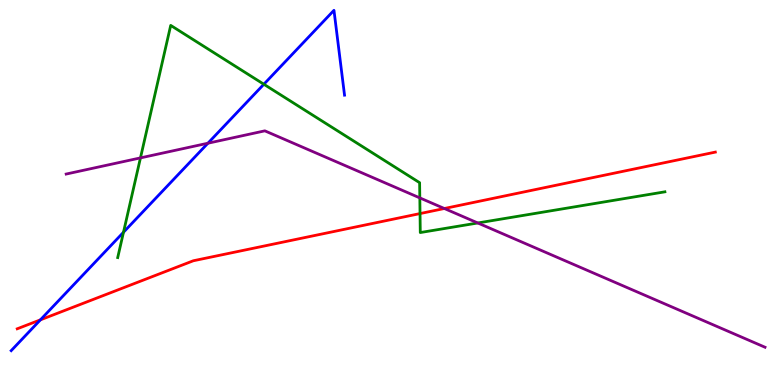[{'lines': ['blue', 'red'], 'intersections': [{'x': 0.521, 'y': 1.69}]}, {'lines': ['green', 'red'], 'intersections': [{'x': 5.42, 'y': 4.45}]}, {'lines': ['purple', 'red'], 'intersections': [{'x': 5.73, 'y': 4.58}]}, {'lines': ['blue', 'green'], 'intersections': [{'x': 1.59, 'y': 3.97}, {'x': 3.4, 'y': 7.81}]}, {'lines': ['blue', 'purple'], 'intersections': [{'x': 2.68, 'y': 6.28}]}, {'lines': ['green', 'purple'], 'intersections': [{'x': 1.81, 'y': 5.9}, {'x': 5.42, 'y': 4.86}, {'x': 6.17, 'y': 4.21}]}]